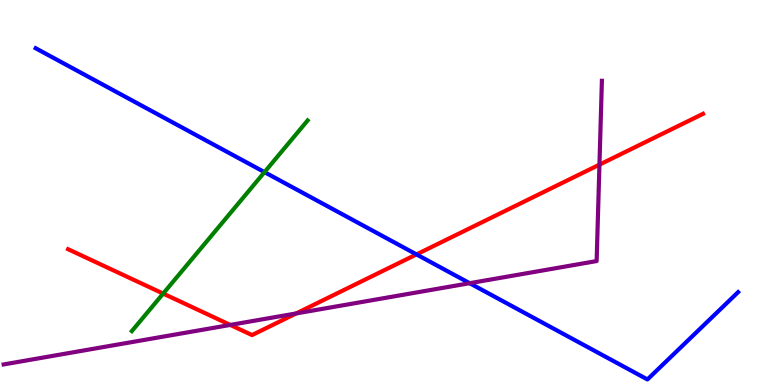[{'lines': ['blue', 'red'], 'intersections': [{'x': 5.37, 'y': 3.39}]}, {'lines': ['green', 'red'], 'intersections': [{'x': 2.11, 'y': 2.37}]}, {'lines': ['purple', 'red'], 'intersections': [{'x': 2.97, 'y': 1.56}, {'x': 3.82, 'y': 1.86}, {'x': 7.73, 'y': 5.72}]}, {'lines': ['blue', 'green'], 'intersections': [{'x': 3.41, 'y': 5.53}]}, {'lines': ['blue', 'purple'], 'intersections': [{'x': 6.06, 'y': 2.64}]}, {'lines': ['green', 'purple'], 'intersections': []}]